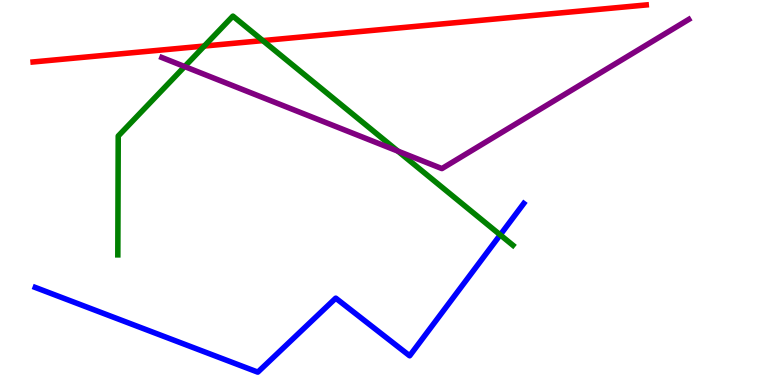[{'lines': ['blue', 'red'], 'intersections': []}, {'lines': ['green', 'red'], 'intersections': [{'x': 2.64, 'y': 8.8}, {'x': 3.39, 'y': 8.95}]}, {'lines': ['purple', 'red'], 'intersections': []}, {'lines': ['blue', 'green'], 'intersections': [{'x': 6.45, 'y': 3.9}]}, {'lines': ['blue', 'purple'], 'intersections': []}, {'lines': ['green', 'purple'], 'intersections': [{'x': 2.38, 'y': 8.27}, {'x': 5.13, 'y': 6.07}]}]